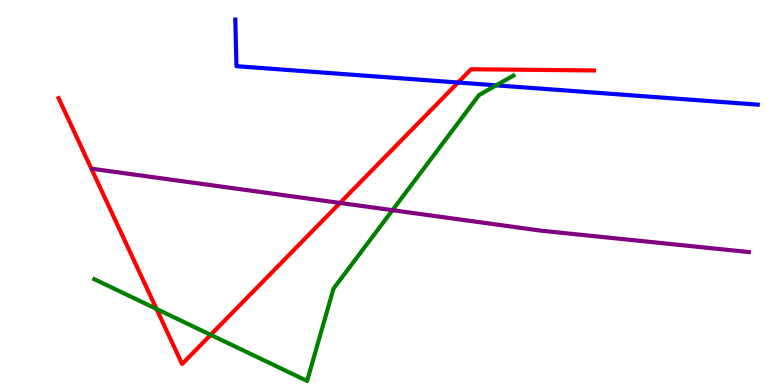[{'lines': ['blue', 'red'], 'intersections': [{'x': 5.91, 'y': 7.86}]}, {'lines': ['green', 'red'], 'intersections': [{'x': 2.02, 'y': 1.98}, {'x': 2.72, 'y': 1.3}]}, {'lines': ['purple', 'red'], 'intersections': [{'x': 4.39, 'y': 4.73}]}, {'lines': ['blue', 'green'], 'intersections': [{'x': 6.4, 'y': 7.78}]}, {'lines': ['blue', 'purple'], 'intersections': []}, {'lines': ['green', 'purple'], 'intersections': [{'x': 5.06, 'y': 4.54}]}]